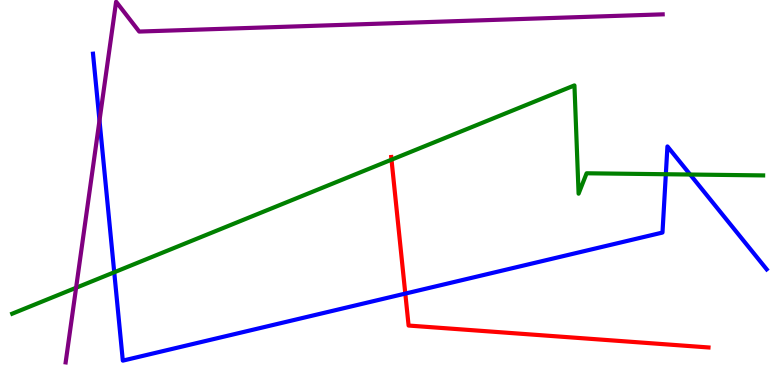[{'lines': ['blue', 'red'], 'intersections': [{'x': 5.23, 'y': 2.37}]}, {'lines': ['green', 'red'], 'intersections': [{'x': 5.05, 'y': 5.85}]}, {'lines': ['purple', 'red'], 'intersections': []}, {'lines': ['blue', 'green'], 'intersections': [{'x': 1.47, 'y': 2.93}, {'x': 8.59, 'y': 5.47}, {'x': 8.9, 'y': 5.47}]}, {'lines': ['blue', 'purple'], 'intersections': [{'x': 1.28, 'y': 6.87}]}, {'lines': ['green', 'purple'], 'intersections': [{'x': 0.982, 'y': 2.53}]}]